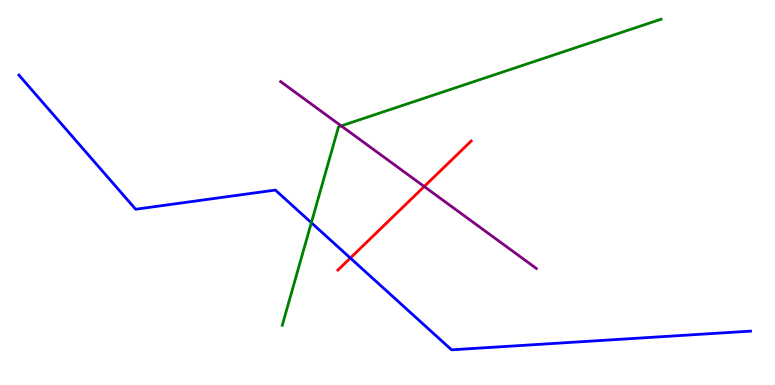[{'lines': ['blue', 'red'], 'intersections': [{'x': 4.52, 'y': 3.3}]}, {'lines': ['green', 'red'], 'intersections': []}, {'lines': ['purple', 'red'], 'intersections': [{'x': 5.47, 'y': 5.16}]}, {'lines': ['blue', 'green'], 'intersections': [{'x': 4.02, 'y': 4.22}]}, {'lines': ['blue', 'purple'], 'intersections': []}, {'lines': ['green', 'purple'], 'intersections': [{'x': 4.4, 'y': 6.73}]}]